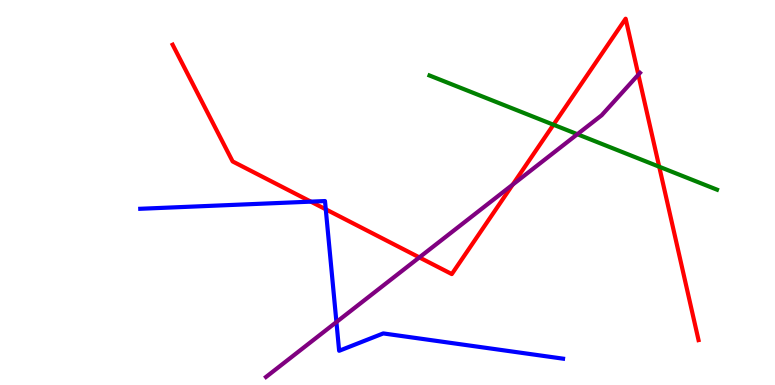[{'lines': ['blue', 'red'], 'intersections': [{'x': 4.01, 'y': 4.76}, {'x': 4.2, 'y': 4.56}]}, {'lines': ['green', 'red'], 'intersections': [{'x': 7.14, 'y': 6.76}, {'x': 8.51, 'y': 5.67}]}, {'lines': ['purple', 'red'], 'intersections': [{'x': 5.41, 'y': 3.31}, {'x': 6.62, 'y': 5.2}, {'x': 8.24, 'y': 8.06}]}, {'lines': ['blue', 'green'], 'intersections': []}, {'lines': ['blue', 'purple'], 'intersections': [{'x': 4.34, 'y': 1.63}]}, {'lines': ['green', 'purple'], 'intersections': [{'x': 7.45, 'y': 6.51}]}]